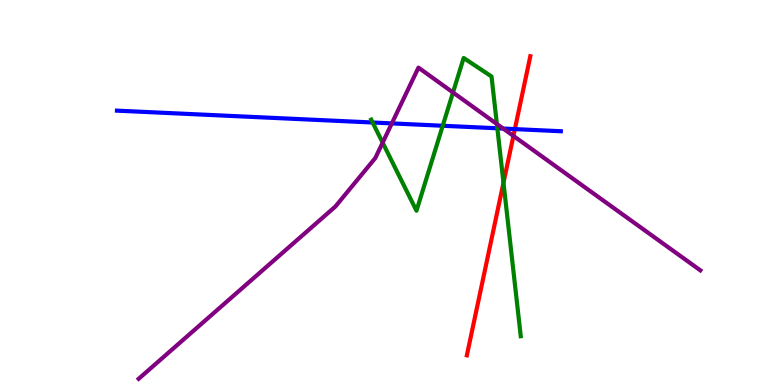[{'lines': ['blue', 'red'], 'intersections': [{'x': 6.64, 'y': 6.65}]}, {'lines': ['green', 'red'], 'intersections': [{'x': 6.5, 'y': 5.25}]}, {'lines': ['purple', 'red'], 'intersections': [{'x': 6.62, 'y': 6.47}]}, {'lines': ['blue', 'green'], 'intersections': [{'x': 4.81, 'y': 6.82}, {'x': 5.71, 'y': 6.73}, {'x': 6.42, 'y': 6.67}]}, {'lines': ['blue', 'purple'], 'intersections': [{'x': 5.06, 'y': 6.79}, {'x': 6.49, 'y': 6.66}]}, {'lines': ['green', 'purple'], 'intersections': [{'x': 4.94, 'y': 6.29}, {'x': 5.85, 'y': 7.6}, {'x': 6.41, 'y': 6.78}]}]